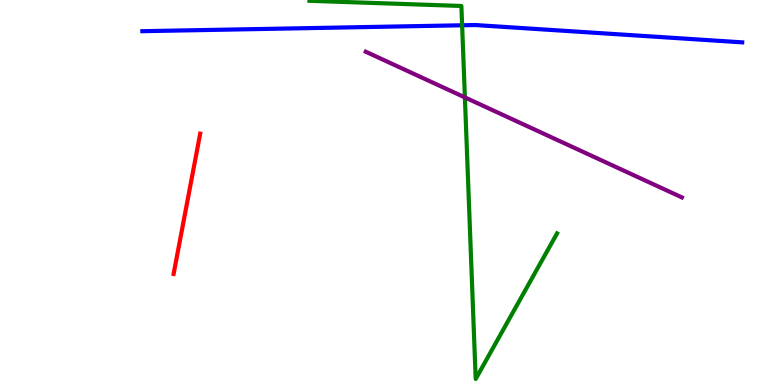[{'lines': ['blue', 'red'], 'intersections': []}, {'lines': ['green', 'red'], 'intersections': []}, {'lines': ['purple', 'red'], 'intersections': []}, {'lines': ['blue', 'green'], 'intersections': [{'x': 5.96, 'y': 9.34}]}, {'lines': ['blue', 'purple'], 'intersections': []}, {'lines': ['green', 'purple'], 'intersections': [{'x': 6.0, 'y': 7.47}]}]